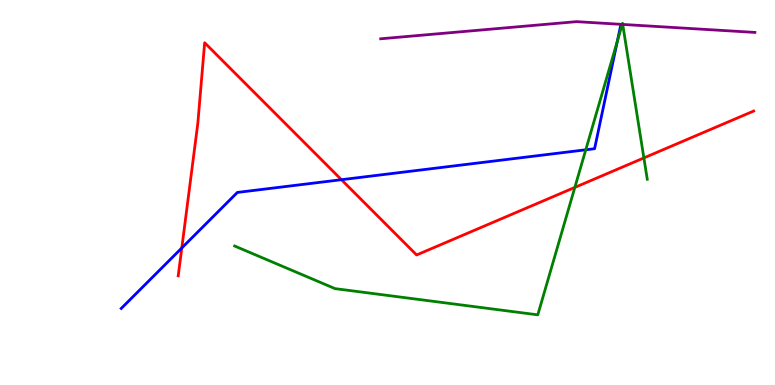[{'lines': ['blue', 'red'], 'intersections': [{'x': 2.35, 'y': 3.56}, {'x': 4.41, 'y': 5.33}]}, {'lines': ['green', 'red'], 'intersections': [{'x': 7.42, 'y': 5.13}, {'x': 8.31, 'y': 5.9}]}, {'lines': ['purple', 'red'], 'intersections': []}, {'lines': ['blue', 'green'], 'intersections': [{'x': 7.56, 'y': 6.11}, {'x': 7.97, 'y': 8.93}]}, {'lines': ['blue', 'purple'], 'intersections': []}, {'lines': ['green', 'purple'], 'intersections': [{'x': 8.03, 'y': 9.37}, {'x': 8.04, 'y': 9.37}]}]